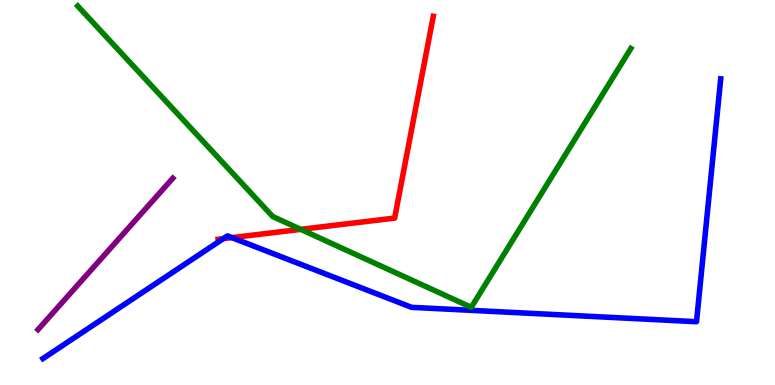[{'lines': ['blue', 'red'], 'intersections': [{'x': 2.88, 'y': 3.8}, {'x': 2.99, 'y': 3.83}]}, {'lines': ['green', 'red'], 'intersections': [{'x': 3.88, 'y': 4.04}]}, {'lines': ['purple', 'red'], 'intersections': []}, {'lines': ['blue', 'green'], 'intersections': []}, {'lines': ['blue', 'purple'], 'intersections': []}, {'lines': ['green', 'purple'], 'intersections': []}]